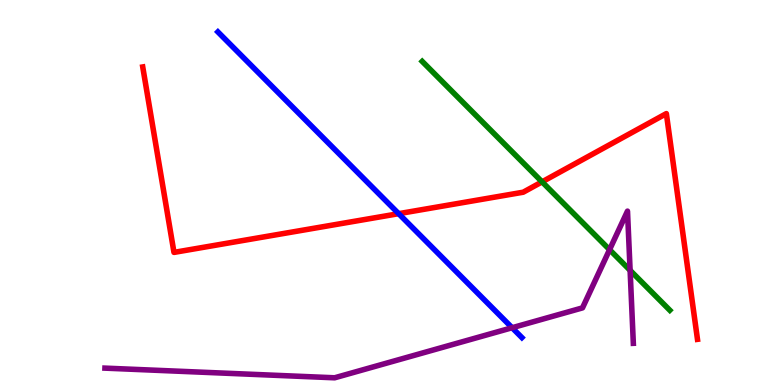[{'lines': ['blue', 'red'], 'intersections': [{'x': 5.14, 'y': 4.45}]}, {'lines': ['green', 'red'], 'intersections': [{'x': 6.99, 'y': 5.28}]}, {'lines': ['purple', 'red'], 'intersections': []}, {'lines': ['blue', 'green'], 'intersections': []}, {'lines': ['blue', 'purple'], 'intersections': [{'x': 6.61, 'y': 1.49}]}, {'lines': ['green', 'purple'], 'intersections': [{'x': 7.87, 'y': 3.51}, {'x': 8.13, 'y': 2.98}]}]